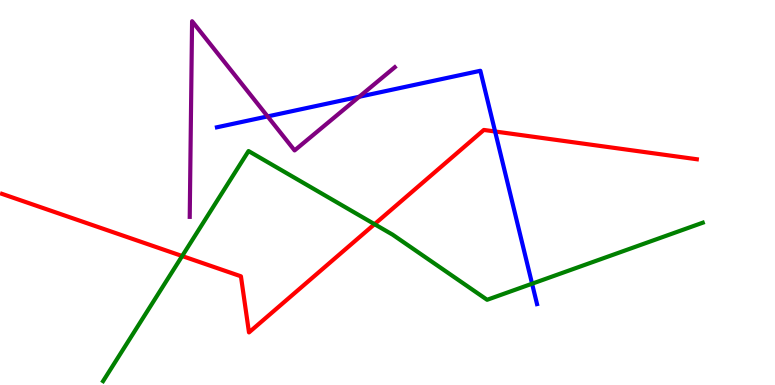[{'lines': ['blue', 'red'], 'intersections': [{'x': 6.39, 'y': 6.58}]}, {'lines': ['green', 'red'], 'intersections': [{'x': 2.35, 'y': 3.35}, {'x': 4.83, 'y': 4.18}]}, {'lines': ['purple', 'red'], 'intersections': []}, {'lines': ['blue', 'green'], 'intersections': [{'x': 6.87, 'y': 2.63}]}, {'lines': ['blue', 'purple'], 'intersections': [{'x': 3.45, 'y': 6.98}, {'x': 4.64, 'y': 7.49}]}, {'lines': ['green', 'purple'], 'intersections': []}]